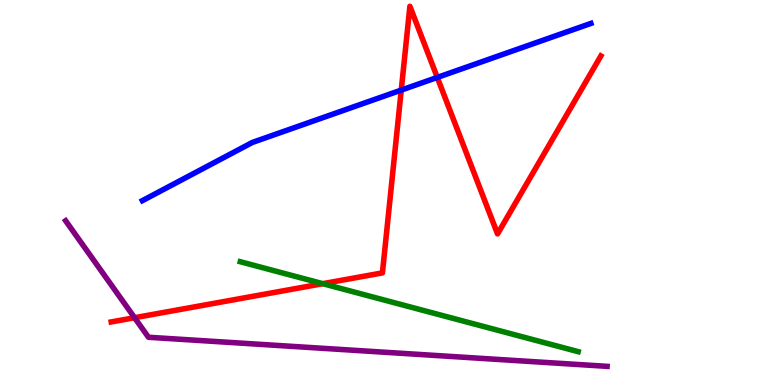[{'lines': ['blue', 'red'], 'intersections': [{'x': 5.18, 'y': 7.66}, {'x': 5.64, 'y': 7.99}]}, {'lines': ['green', 'red'], 'intersections': [{'x': 4.16, 'y': 2.63}]}, {'lines': ['purple', 'red'], 'intersections': [{'x': 1.74, 'y': 1.75}]}, {'lines': ['blue', 'green'], 'intersections': []}, {'lines': ['blue', 'purple'], 'intersections': []}, {'lines': ['green', 'purple'], 'intersections': []}]